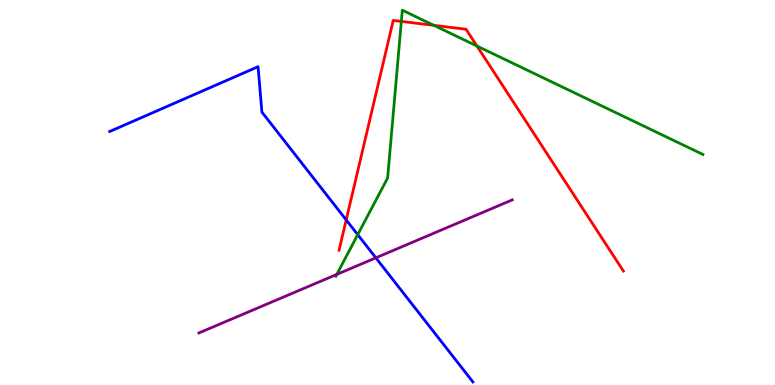[{'lines': ['blue', 'red'], 'intersections': [{'x': 4.47, 'y': 4.29}]}, {'lines': ['green', 'red'], 'intersections': [{'x': 5.18, 'y': 9.44}, {'x': 5.6, 'y': 9.34}, {'x': 6.15, 'y': 8.81}]}, {'lines': ['purple', 'red'], 'intersections': []}, {'lines': ['blue', 'green'], 'intersections': [{'x': 4.62, 'y': 3.9}]}, {'lines': ['blue', 'purple'], 'intersections': [{'x': 4.85, 'y': 3.3}]}, {'lines': ['green', 'purple'], 'intersections': [{'x': 4.35, 'y': 2.87}]}]